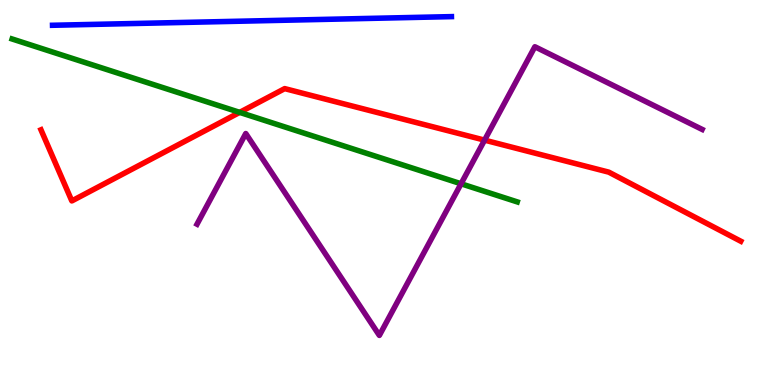[{'lines': ['blue', 'red'], 'intersections': []}, {'lines': ['green', 'red'], 'intersections': [{'x': 3.09, 'y': 7.08}]}, {'lines': ['purple', 'red'], 'intersections': [{'x': 6.25, 'y': 6.36}]}, {'lines': ['blue', 'green'], 'intersections': []}, {'lines': ['blue', 'purple'], 'intersections': []}, {'lines': ['green', 'purple'], 'intersections': [{'x': 5.95, 'y': 5.23}]}]